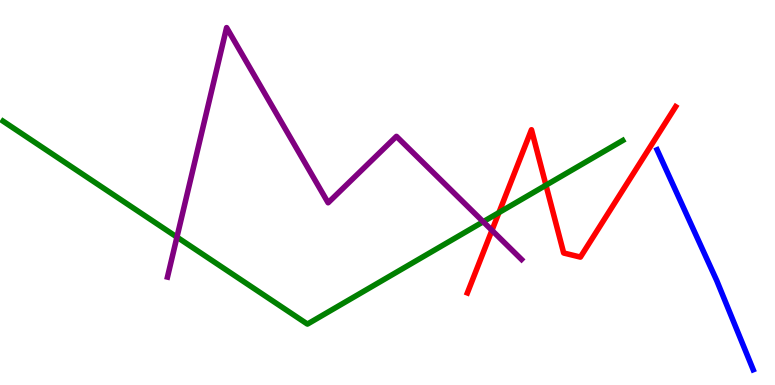[{'lines': ['blue', 'red'], 'intersections': []}, {'lines': ['green', 'red'], 'intersections': [{'x': 6.44, 'y': 4.48}, {'x': 7.04, 'y': 5.19}]}, {'lines': ['purple', 'red'], 'intersections': [{'x': 6.35, 'y': 4.02}]}, {'lines': ['blue', 'green'], 'intersections': []}, {'lines': ['blue', 'purple'], 'intersections': []}, {'lines': ['green', 'purple'], 'intersections': [{'x': 2.28, 'y': 3.84}, {'x': 6.23, 'y': 4.24}]}]